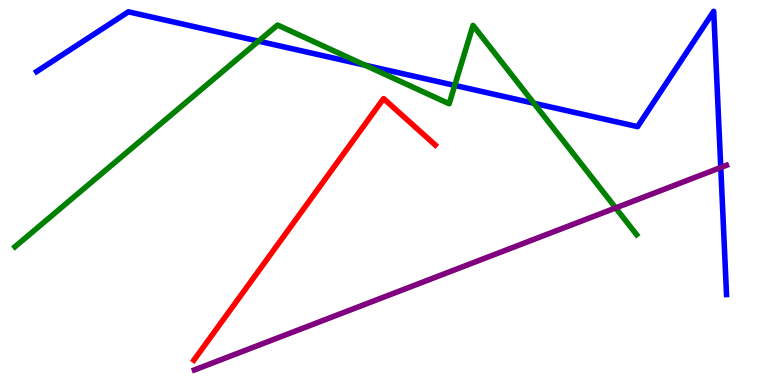[{'lines': ['blue', 'red'], 'intersections': []}, {'lines': ['green', 'red'], 'intersections': []}, {'lines': ['purple', 'red'], 'intersections': []}, {'lines': ['blue', 'green'], 'intersections': [{'x': 3.34, 'y': 8.93}, {'x': 4.71, 'y': 8.31}, {'x': 5.87, 'y': 7.78}, {'x': 6.89, 'y': 7.32}]}, {'lines': ['blue', 'purple'], 'intersections': [{'x': 9.3, 'y': 5.65}]}, {'lines': ['green', 'purple'], 'intersections': [{'x': 7.94, 'y': 4.6}]}]